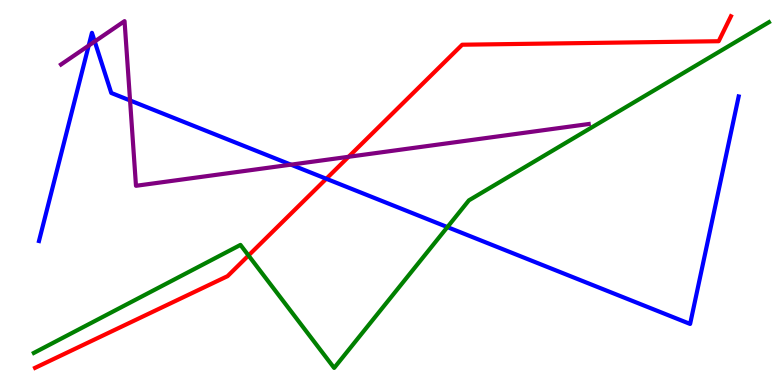[{'lines': ['blue', 'red'], 'intersections': [{'x': 4.21, 'y': 5.36}]}, {'lines': ['green', 'red'], 'intersections': [{'x': 3.21, 'y': 3.36}]}, {'lines': ['purple', 'red'], 'intersections': [{'x': 4.5, 'y': 5.93}]}, {'lines': ['blue', 'green'], 'intersections': [{'x': 5.77, 'y': 4.1}]}, {'lines': ['blue', 'purple'], 'intersections': [{'x': 1.14, 'y': 8.82}, {'x': 1.22, 'y': 8.92}, {'x': 1.68, 'y': 7.39}, {'x': 3.75, 'y': 5.72}]}, {'lines': ['green', 'purple'], 'intersections': []}]